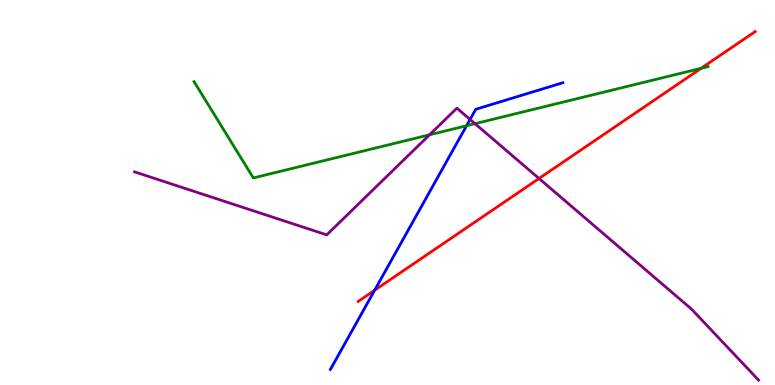[{'lines': ['blue', 'red'], 'intersections': [{'x': 4.83, 'y': 2.46}]}, {'lines': ['green', 'red'], 'intersections': [{'x': 9.05, 'y': 8.23}]}, {'lines': ['purple', 'red'], 'intersections': [{'x': 6.96, 'y': 5.36}]}, {'lines': ['blue', 'green'], 'intersections': [{'x': 6.02, 'y': 6.73}]}, {'lines': ['blue', 'purple'], 'intersections': [{'x': 6.07, 'y': 6.9}]}, {'lines': ['green', 'purple'], 'intersections': [{'x': 5.54, 'y': 6.5}, {'x': 6.13, 'y': 6.79}]}]